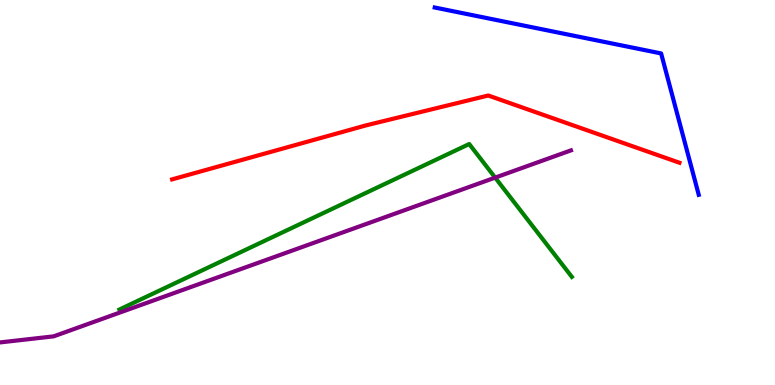[{'lines': ['blue', 'red'], 'intersections': []}, {'lines': ['green', 'red'], 'intersections': []}, {'lines': ['purple', 'red'], 'intersections': []}, {'lines': ['blue', 'green'], 'intersections': []}, {'lines': ['blue', 'purple'], 'intersections': []}, {'lines': ['green', 'purple'], 'intersections': [{'x': 6.39, 'y': 5.39}]}]